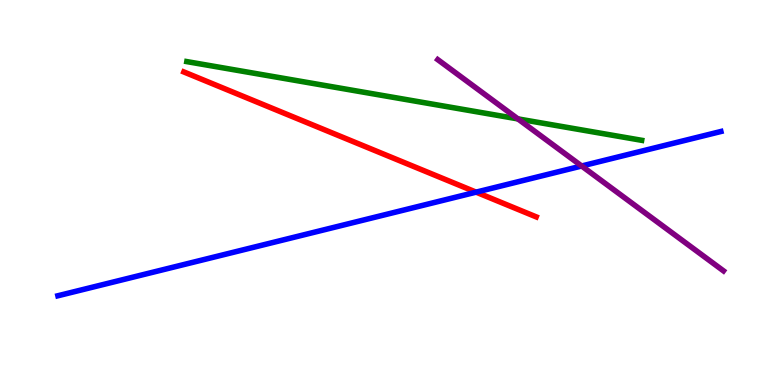[{'lines': ['blue', 'red'], 'intersections': [{'x': 6.14, 'y': 5.01}]}, {'lines': ['green', 'red'], 'intersections': []}, {'lines': ['purple', 'red'], 'intersections': []}, {'lines': ['blue', 'green'], 'intersections': []}, {'lines': ['blue', 'purple'], 'intersections': [{'x': 7.51, 'y': 5.69}]}, {'lines': ['green', 'purple'], 'intersections': [{'x': 6.68, 'y': 6.91}]}]